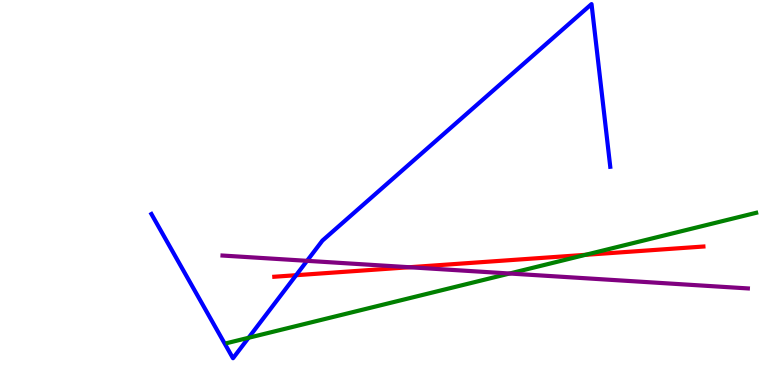[{'lines': ['blue', 'red'], 'intersections': [{'x': 3.82, 'y': 2.85}]}, {'lines': ['green', 'red'], 'intersections': [{'x': 7.55, 'y': 3.38}]}, {'lines': ['purple', 'red'], 'intersections': [{'x': 5.28, 'y': 3.06}]}, {'lines': ['blue', 'green'], 'intersections': [{'x': 3.21, 'y': 1.23}]}, {'lines': ['blue', 'purple'], 'intersections': [{'x': 3.96, 'y': 3.23}]}, {'lines': ['green', 'purple'], 'intersections': [{'x': 6.58, 'y': 2.9}]}]